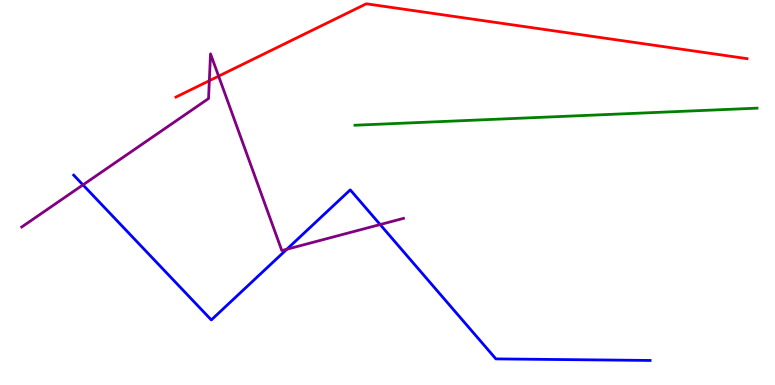[{'lines': ['blue', 'red'], 'intersections': []}, {'lines': ['green', 'red'], 'intersections': []}, {'lines': ['purple', 'red'], 'intersections': [{'x': 2.7, 'y': 7.9}, {'x': 2.82, 'y': 8.02}]}, {'lines': ['blue', 'green'], 'intersections': []}, {'lines': ['blue', 'purple'], 'intersections': [{'x': 1.07, 'y': 5.2}, {'x': 3.7, 'y': 3.53}, {'x': 4.91, 'y': 4.17}]}, {'lines': ['green', 'purple'], 'intersections': []}]